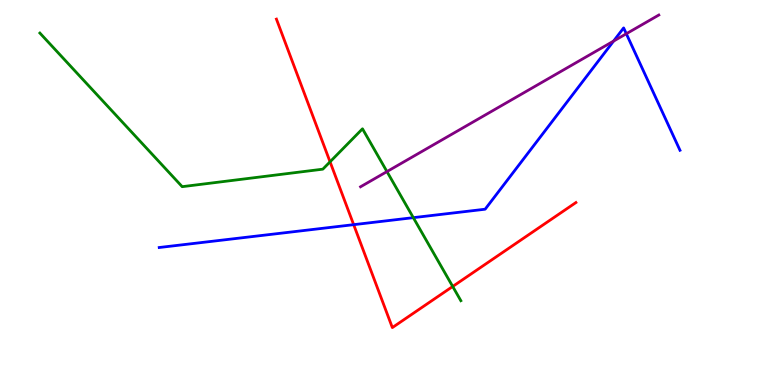[{'lines': ['blue', 'red'], 'intersections': [{'x': 4.56, 'y': 4.16}]}, {'lines': ['green', 'red'], 'intersections': [{'x': 4.26, 'y': 5.8}, {'x': 5.84, 'y': 2.56}]}, {'lines': ['purple', 'red'], 'intersections': []}, {'lines': ['blue', 'green'], 'intersections': [{'x': 5.33, 'y': 4.35}]}, {'lines': ['blue', 'purple'], 'intersections': [{'x': 7.92, 'y': 8.93}, {'x': 8.08, 'y': 9.12}]}, {'lines': ['green', 'purple'], 'intersections': [{'x': 4.99, 'y': 5.54}]}]